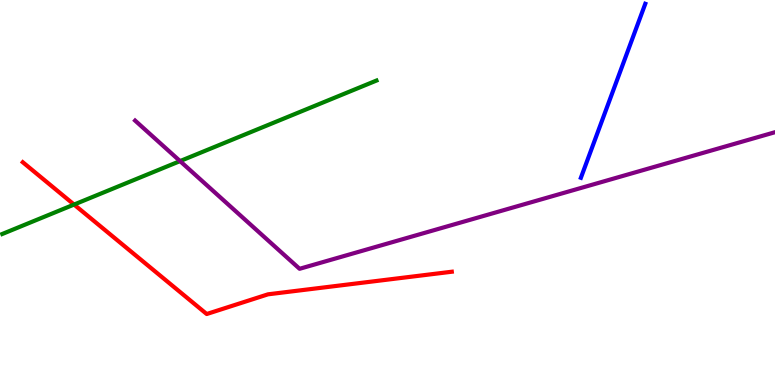[{'lines': ['blue', 'red'], 'intersections': []}, {'lines': ['green', 'red'], 'intersections': [{'x': 0.956, 'y': 4.69}]}, {'lines': ['purple', 'red'], 'intersections': []}, {'lines': ['blue', 'green'], 'intersections': []}, {'lines': ['blue', 'purple'], 'intersections': []}, {'lines': ['green', 'purple'], 'intersections': [{'x': 2.32, 'y': 5.82}]}]